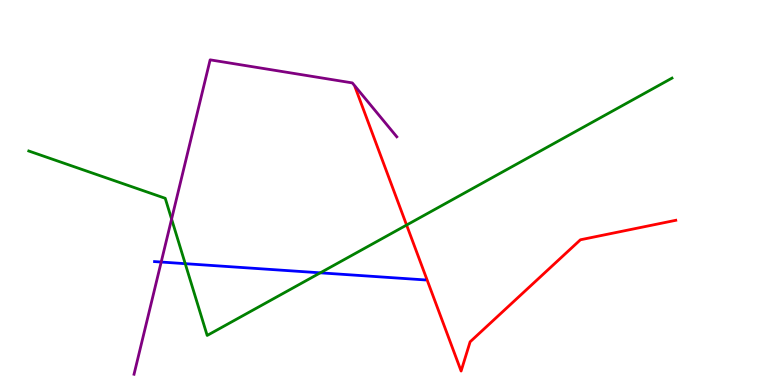[{'lines': ['blue', 'red'], 'intersections': []}, {'lines': ['green', 'red'], 'intersections': [{'x': 5.25, 'y': 4.15}]}, {'lines': ['purple', 'red'], 'intersections': []}, {'lines': ['blue', 'green'], 'intersections': [{'x': 2.39, 'y': 3.15}, {'x': 4.13, 'y': 2.91}]}, {'lines': ['blue', 'purple'], 'intersections': [{'x': 2.08, 'y': 3.19}]}, {'lines': ['green', 'purple'], 'intersections': [{'x': 2.21, 'y': 4.31}]}]